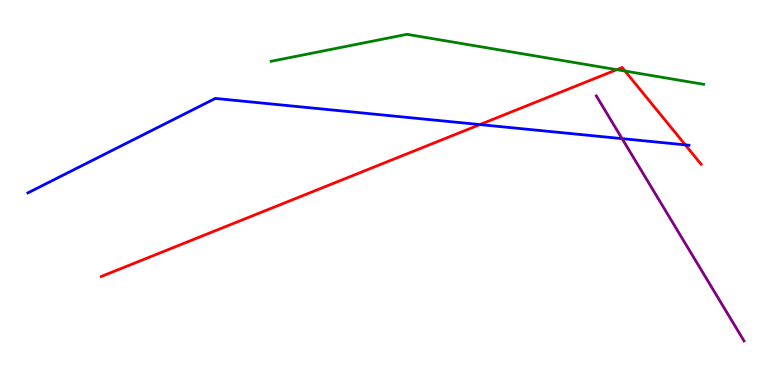[{'lines': ['blue', 'red'], 'intersections': [{'x': 6.19, 'y': 6.76}, {'x': 8.84, 'y': 6.24}]}, {'lines': ['green', 'red'], 'intersections': [{'x': 7.96, 'y': 8.19}, {'x': 8.06, 'y': 8.15}]}, {'lines': ['purple', 'red'], 'intersections': []}, {'lines': ['blue', 'green'], 'intersections': []}, {'lines': ['blue', 'purple'], 'intersections': [{'x': 8.03, 'y': 6.4}]}, {'lines': ['green', 'purple'], 'intersections': []}]